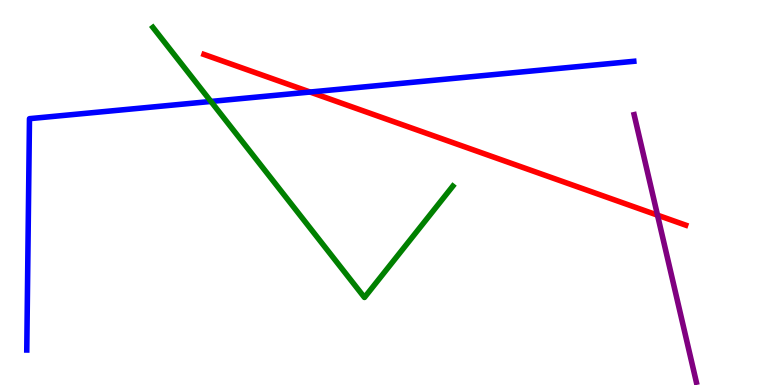[{'lines': ['blue', 'red'], 'intersections': [{'x': 4.0, 'y': 7.61}]}, {'lines': ['green', 'red'], 'intersections': []}, {'lines': ['purple', 'red'], 'intersections': [{'x': 8.48, 'y': 4.41}]}, {'lines': ['blue', 'green'], 'intersections': [{'x': 2.72, 'y': 7.36}]}, {'lines': ['blue', 'purple'], 'intersections': []}, {'lines': ['green', 'purple'], 'intersections': []}]